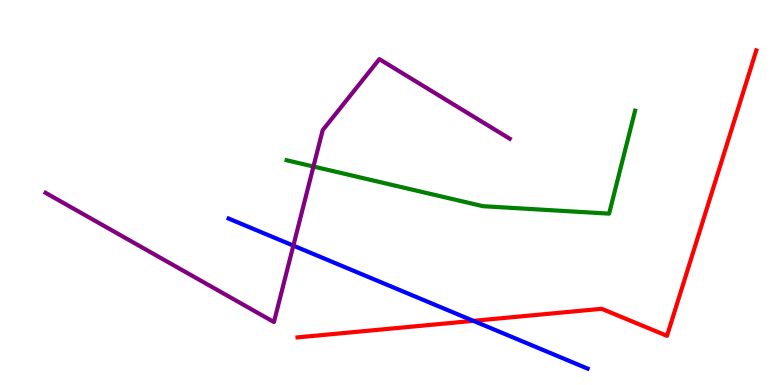[{'lines': ['blue', 'red'], 'intersections': [{'x': 6.11, 'y': 1.67}]}, {'lines': ['green', 'red'], 'intersections': []}, {'lines': ['purple', 'red'], 'intersections': []}, {'lines': ['blue', 'green'], 'intersections': []}, {'lines': ['blue', 'purple'], 'intersections': [{'x': 3.79, 'y': 3.62}]}, {'lines': ['green', 'purple'], 'intersections': [{'x': 4.04, 'y': 5.67}]}]